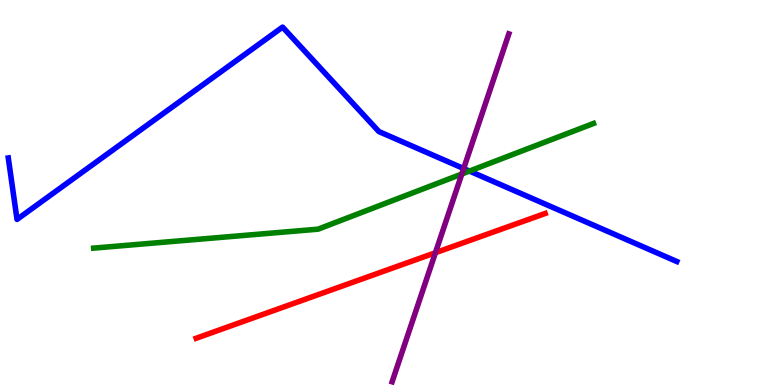[{'lines': ['blue', 'red'], 'intersections': []}, {'lines': ['green', 'red'], 'intersections': []}, {'lines': ['purple', 'red'], 'intersections': [{'x': 5.62, 'y': 3.44}]}, {'lines': ['blue', 'green'], 'intersections': [{'x': 6.06, 'y': 5.56}]}, {'lines': ['blue', 'purple'], 'intersections': [{'x': 5.98, 'y': 5.62}]}, {'lines': ['green', 'purple'], 'intersections': [{'x': 5.96, 'y': 5.48}]}]